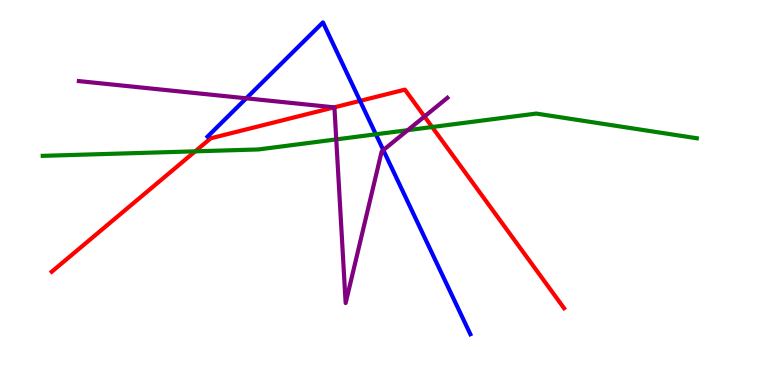[{'lines': ['blue', 'red'], 'intersections': [{'x': 4.65, 'y': 7.38}]}, {'lines': ['green', 'red'], 'intersections': [{'x': 2.52, 'y': 6.07}, {'x': 5.58, 'y': 6.7}]}, {'lines': ['purple', 'red'], 'intersections': [{'x': 4.31, 'y': 7.21}, {'x': 5.48, 'y': 6.97}]}, {'lines': ['blue', 'green'], 'intersections': [{'x': 4.85, 'y': 6.51}]}, {'lines': ['blue', 'purple'], 'intersections': [{'x': 3.18, 'y': 7.45}, {'x': 4.95, 'y': 6.1}]}, {'lines': ['green', 'purple'], 'intersections': [{'x': 4.34, 'y': 6.38}, {'x': 5.26, 'y': 6.62}]}]